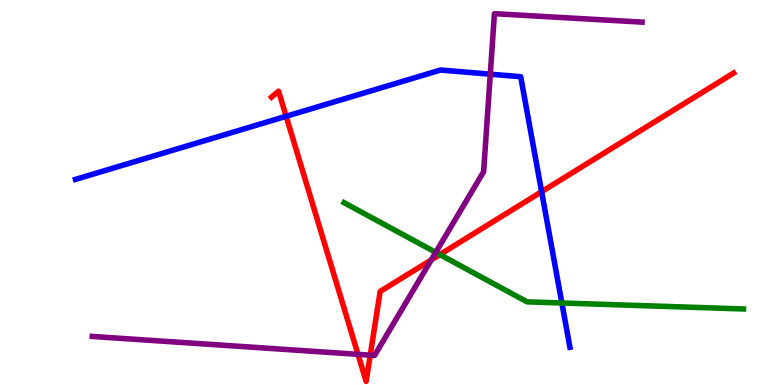[{'lines': ['blue', 'red'], 'intersections': [{'x': 3.69, 'y': 6.98}, {'x': 6.99, 'y': 5.02}]}, {'lines': ['green', 'red'], 'intersections': [{'x': 5.68, 'y': 3.39}]}, {'lines': ['purple', 'red'], 'intersections': [{'x': 4.62, 'y': 0.796}, {'x': 4.78, 'y': 0.775}, {'x': 5.57, 'y': 3.25}]}, {'lines': ['blue', 'green'], 'intersections': [{'x': 7.25, 'y': 2.13}]}, {'lines': ['blue', 'purple'], 'intersections': [{'x': 6.33, 'y': 8.07}]}, {'lines': ['green', 'purple'], 'intersections': [{'x': 5.62, 'y': 3.45}]}]